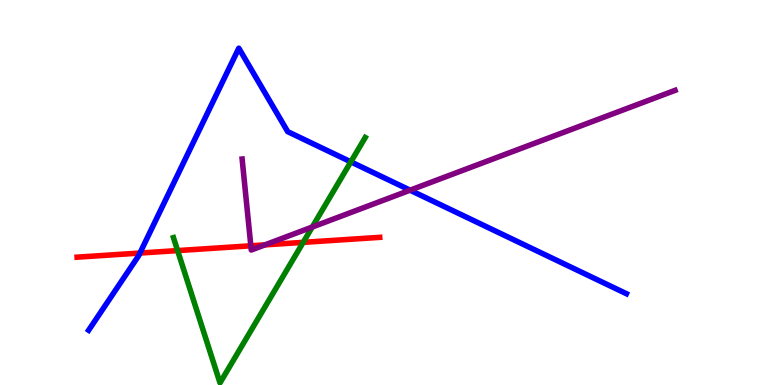[{'lines': ['blue', 'red'], 'intersections': [{'x': 1.81, 'y': 3.43}]}, {'lines': ['green', 'red'], 'intersections': [{'x': 2.29, 'y': 3.49}, {'x': 3.91, 'y': 3.7}]}, {'lines': ['purple', 'red'], 'intersections': [{'x': 3.24, 'y': 3.62}, {'x': 3.42, 'y': 3.64}]}, {'lines': ['blue', 'green'], 'intersections': [{'x': 4.53, 'y': 5.8}]}, {'lines': ['blue', 'purple'], 'intersections': [{'x': 5.29, 'y': 5.06}]}, {'lines': ['green', 'purple'], 'intersections': [{'x': 4.03, 'y': 4.1}]}]